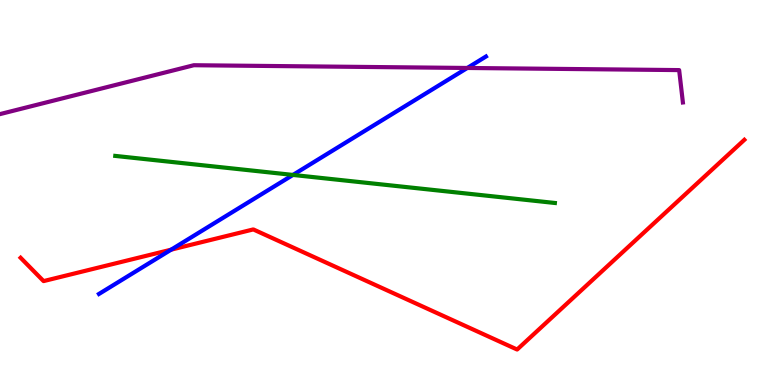[{'lines': ['blue', 'red'], 'intersections': [{'x': 2.21, 'y': 3.52}]}, {'lines': ['green', 'red'], 'intersections': []}, {'lines': ['purple', 'red'], 'intersections': []}, {'lines': ['blue', 'green'], 'intersections': [{'x': 3.78, 'y': 5.46}]}, {'lines': ['blue', 'purple'], 'intersections': [{'x': 6.03, 'y': 8.23}]}, {'lines': ['green', 'purple'], 'intersections': []}]